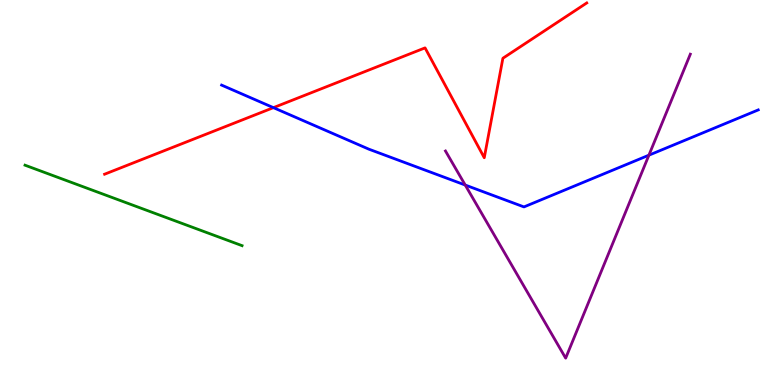[{'lines': ['blue', 'red'], 'intersections': [{'x': 3.53, 'y': 7.2}]}, {'lines': ['green', 'red'], 'intersections': []}, {'lines': ['purple', 'red'], 'intersections': []}, {'lines': ['blue', 'green'], 'intersections': []}, {'lines': ['blue', 'purple'], 'intersections': [{'x': 6.0, 'y': 5.19}, {'x': 8.37, 'y': 5.97}]}, {'lines': ['green', 'purple'], 'intersections': []}]